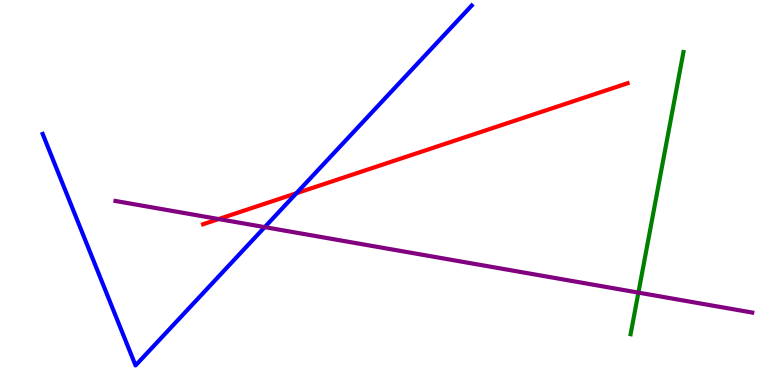[{'lines': ['blue', 'red'], 'intersections': [{'x': 3.82, 'y': 4.98}]}, {'lines': ['green', 'red'], 'intersections': []}, {'lines': ['purple', 'red'], 'intersections': [{'x': 2.82, 'y': 4.31}]}, {'lines': ['blue', 'green'], 'intersections': []}, {'lines': ['blue', 'purple'], 'intersections': [{'x': 3.42, 'y': 4.1}]}, {'lines': ['green', 'purple'], 'intersections': [{'x': 8.24, 'y': 2.4}]}]